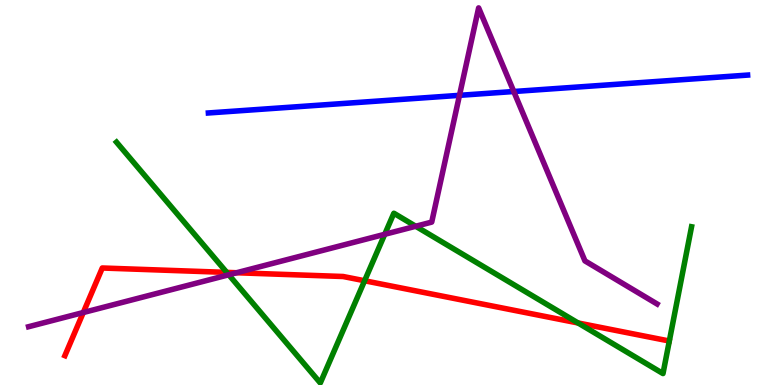[{'lines': ['blue', 'red'], 'intersections': []}, {'lines': ['green', 'red'], 'intersections': [{'x': 2.93, 'y': 2.92}, {'x': 4.7, 'y': 2.71}, {'x': 7.46, 'y': 1.61}]}, {'lines': ['purple', 'red'], 'intersections': [{'x': 1.07, 'y': 1.88}, {'x': 3.05, 'y': 2.92}]}, {'lines': ['blue', 'green'], 'intersections': []}, {'lines': ['blue', 'purple'], 'intersections': [{'x': 5.93, 'y': 7.52}, {'x': 6.63, 'y': 7.62}]}, {'lines': ['green', 'purple'], 'intersections': [{'x': 2.95, 'y': 2.86}, {'x': 4.96, 'y': 3.91}, {'x': 5.36, 'y': 4.12}]}]